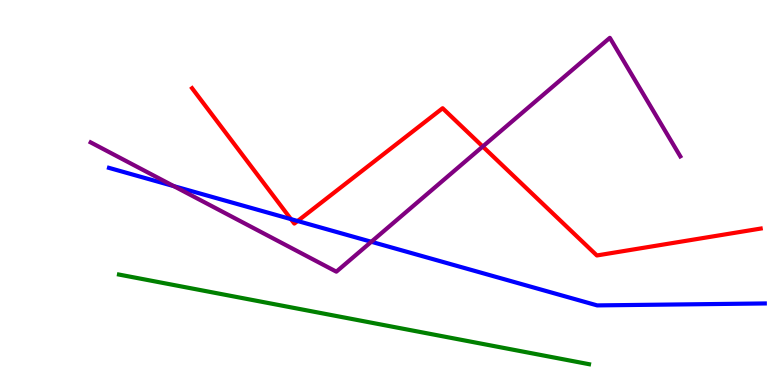[{'lines': ['blue', 'red'], 'intersections': [{'x': 3.75, 'y': 4.31}, {'x': 3.84, 'y': 4.26}]}, {'lines': ['green', 'red'], 'intersections': []}, {'lines': ['purple', 'red'], 'intersections': [{'x': 6.23, 'y': 6.19}]}, {'lines': ['blue', 'green'], 'intersections': []}, {'lines': ['blue', 'purple'], 'intersections': [{'x': 2.24, 'y': 5.17}, {'x': 4.79, 'y': 3.72}]}, {'lines': ['green', 'purple'], 'intersections': []}]